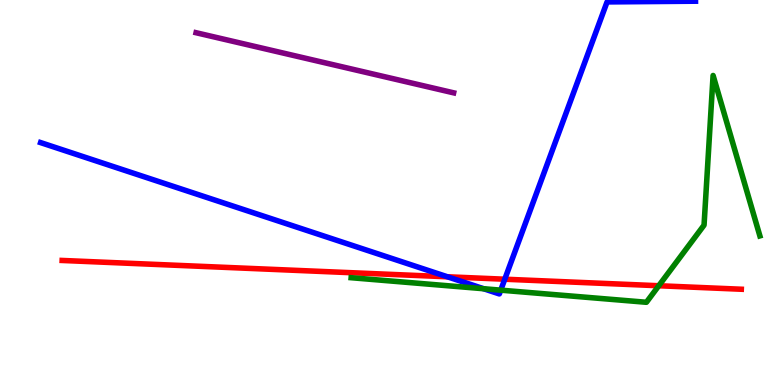[{'lines': ['blue', 'red'], 'intersections': [{'x': 5.77, 'y': 2.81}, {'x': 6.51, 'y': 2.75}]}, {'lines': ['green', 'red'], 'intersections': [{'x': 8.5, 'y': 2.58}]}, {'lines': ['purple', 'red'], 'intersections': []}, {'lines': ['blue', 'green'], 'intersections': [{'x': 6.24, 'y': 2.5}, {'x': 6.46, 'y': 2.46}]}, {'lines': ['blue', 'purple'], 'intersections': []}, {'lines': ['green', 'purple'], 'intersections': []}]